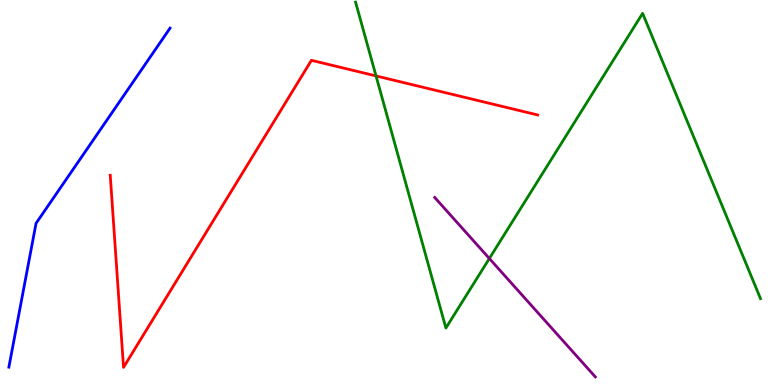[{'lines': ['blue', 'red'], 'intersections': []}, {'lines': ['green', 'red'], 'intersections': [{'x': 4.85, 'y': 8.03}]}, {'lines': ['purple', 'red'], 'intersections': []}, {'lines': ['blue', 'green'], 'intersections': []}, {'lines': ['blue', 'purple'], 'intersections': []}, {'lines': ['green', 'purple'], 'intersections': [{'x': 6.31, 'y': 3.29}]}]